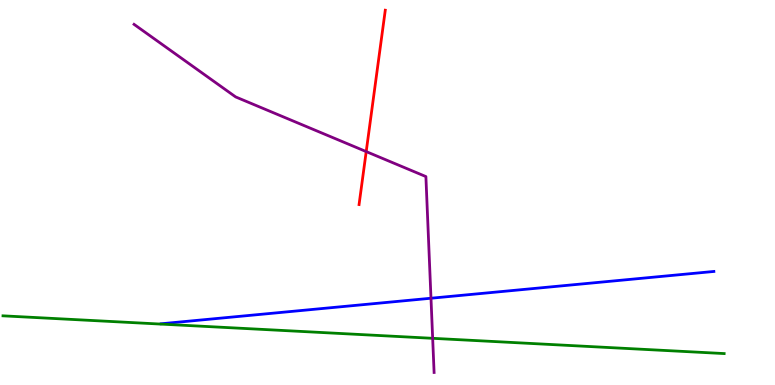[{'lines': ['blue', 'red'], 'intersections': []}, {'lines': ['green', 'red'], 'intersections': []}, {'lines': ['purple', 'red'], 'intersections': [{'x': 4.73, 'y': 6.06}]}, {'lines': ['blue', 'green'], 'intersections': []}, {'lines': ['blue', 'purple'], 'intersections': [{'x': 5.56, 'y': 2.25}]}, {'lines': ['green', 'purple'], 'intersections': [{'x': 5.58, 'y': 1.21}]}]